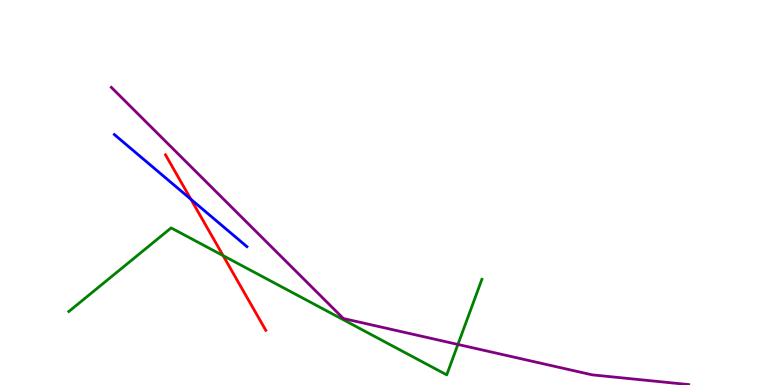[{'lines': ['blue', 'red'], 'intersections': [{'x': 2.46, 'y': 4.82}]}, {'lines': ['green', 'red'], 'intersections': [{'x': 2.88, 'y': 3.36}]}, {'lines': ['purple', 'red'], 'intersections': []}, {'lines': ['blue', 'green'], 'intersections': []}, {'lines': ['blue', 'purple'], 'intersections': []}, {'lines': ['green', 'purple'], 'intersections': [{'x': 5.91, 'y': 1.05}]}]